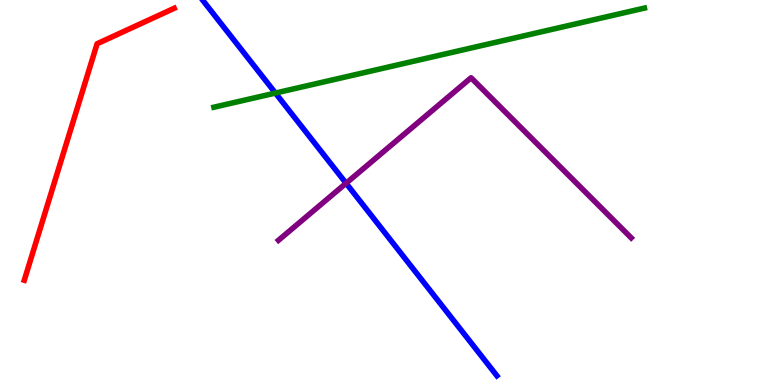[{'lines': ['blue', 'red'], 'intersections': []}, {'lines': ['green', 'red'], 'intersections': []}, {'lines': ['purple', 'red'], 'intersections': []}, {'lines': ['blue', 'green'], 'intersections': [{'x': 3.55, 'y': 7.58}]}, {'lines': ['blue', 'purple'], 'intersections': [{'x': 4.47, 'y': 5.24}]}, {'lines': ['green', 'purple'], 'intersections': []}]